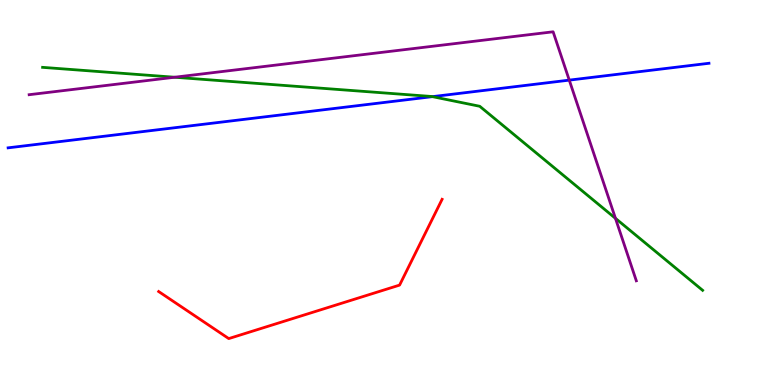[{'lines': ['blue', 'red'], 'intersections': []}, {'lines': ['green', 'red'], 'intersections': []}, {'lines': ['purple', 'red'], 'intersections': []}, {'lines': ['blue', 'green'], 'intersections': [{'x': 5.58, 'y': 7.49}]}, {'lines': ['blue', 'purple'], 'intersections': [{'x': 7.35, 'y': 7.92}]}, {'lines': ['green', 'purple'], 'intersections': [{'x': 2.25, 'y': 7.99}, {'x': 7.94, 'y': 4.33}]}]